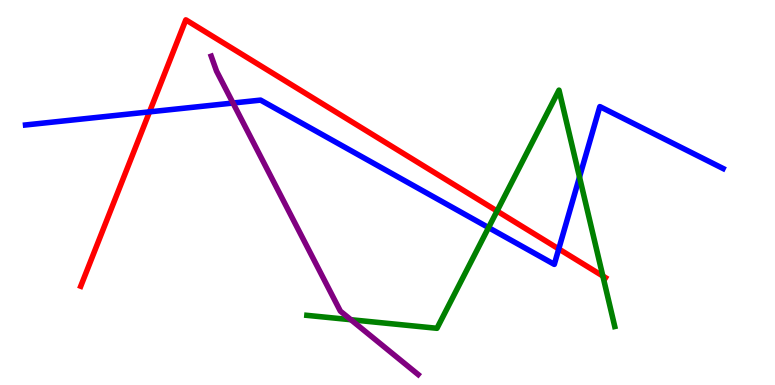[{'lines': ['blue', 'red'], 'intersections': [{'x': 1.93, 'y': 7.09}, {'x': 7.21, 'y': 3.53}]}, {'lines': ['green', 'red'], 'intersections': [{'x': 6.41, 'y': 4.52}, {'x': 7.78, 'y': 2.83}]}, {'lines': ['purple', 'red'], 'intersections': []}, {'lines': ['blue', 'green'], 'intersections': [{'x': 6.3, 'y': 4.09}, {'x': 7.48, 'y': 5.4}]}, {'lines': ['blue', 'purple'], 'intersections': [{'x': 3.01, 'y': 7.32}]}, {'lines': ['green', 'purple'], 'intersections': [{'x': 4.53, 'y': 1.7}]}]